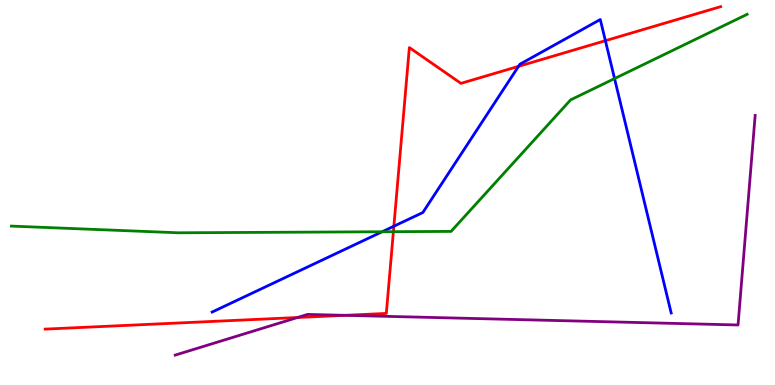[{'lines': ['blue', 'red'], 'intersections': [{'x': 5.08, 'y': 4.12}, {'x': 6.69, 'y': 8.28}, {'x': 7.81, 'y': 8.94}]}, {'lines': ['green', 'red'], 'intersections': [{'x': 5.08, 'y': 3.98}]}, {'lines': ['purple', 'red'], 'intersections': [{'x': 3.84, 'y': 1.75}, {'x': 4.45, 'y': 1.81}]}, {'lines': ['blue', 'green'], 'intersections': [{'x': 4.93, 'y': 3.98}, {'x': 7.93, 'y': 7.96}]}, {'lines': ['blue', 'purple'], 'intersections': []}, {'lines': ['green', 'purple'], 'intersections': []}]